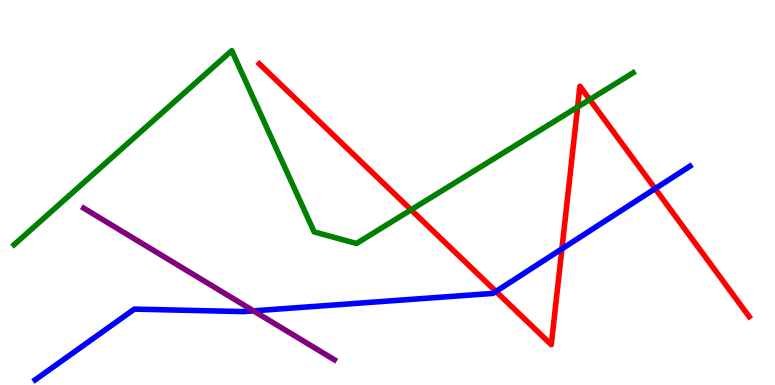[{'lines': ['blue', 'red'], 'intersections': [{'x': 6.4, 'y': 2.43}, {'x': 7.25, 'y': 3.54}, {'x': 8.45, 'y': 5.1}]}, {'lines': ['green', 'red'], 'intersections': [{'x': 5.3, 'y': 4.55}, {'x': 7.45, 'y': 7.22}, {'x': 7.61, 'y': 7.41}]}, {'lines': ['purple', 'red'], 'intersections': []}, {'lines': ['blue', 'green'], 'intersections': []}, {'lines': ['blue', 'purple'], 'intersections': [{'x': 3.27, 'y': 1.93}]}, {'lines': ['green', 'purple'], 'intersections': []}]